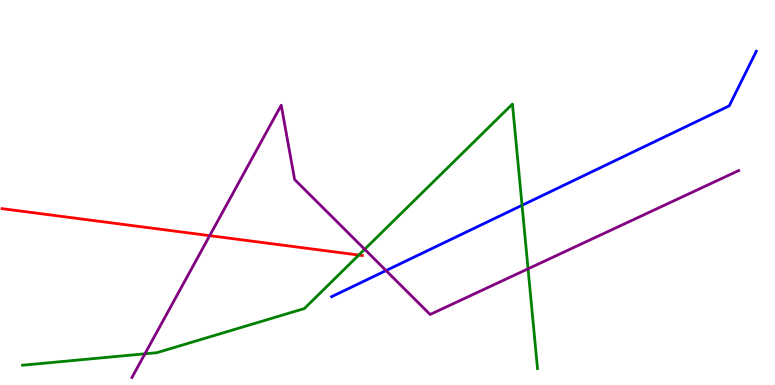[{'lines': ['blue', 'red'], 'intersections': []}, {'lines': ['green', 'red'], 'intersections': [{'x': 4.63, 'y': 3.38}]}, {'lines': ['purple', 'red'], 'intersections': [{'x': 2.71, 'y': 3.88}]}, {'lines': ['blue', 'green'], 'intersections': [{'x': 6.74, 'y': 4.67}]}, {'lines': ['blue', 'purple'], 'intersections': [{'x': 4.98, 'y': 2.97}]}, {'lines': ['green', 'purple'], 'intersections': [{'x': 1.87, 'y': 0.811}, {'x': 4.71, 'y': 3.53}, {'x': 6.81, 'y': 3.02}]}]